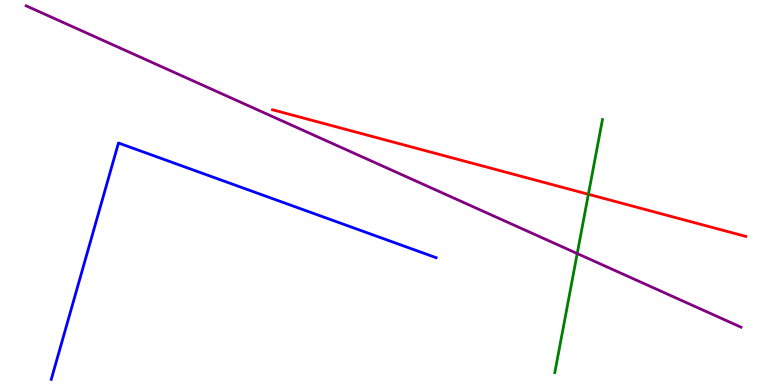[{'lines': ['blue', 'red'], 'intersections': []}, {'lines': ['green', 'red'], 'intersections': [{'x': 7.59, 'y': 4.95}]}, {'lines': ['purple', 'red'], 'intersections': []}, {'lines': ['blue', 'green'], 'intersections': []}, {'lines': ['blue', 'purple'], 'intersections': []}, {'lines': ['green', 'purple'], 'intersections': [{'x': 7.45, 'y': 3.41}]}]